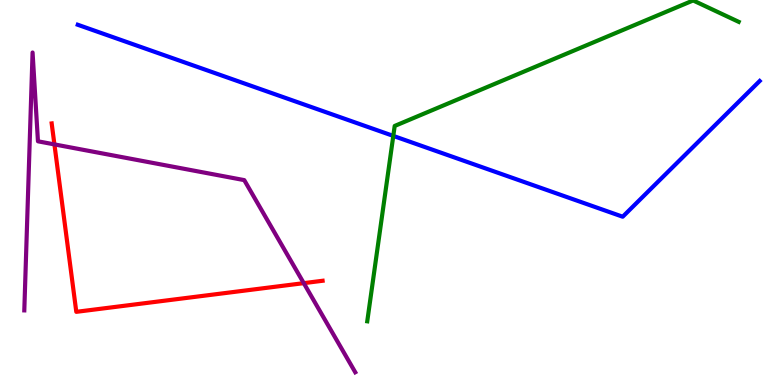[{'lines': ['blue', 'red'], 'intersections': []}, {'lines': ['green', 'red'], 'intersections': []}, {'lines': ['purple', 'red'], 'intersections': [{'x': 0.702, 'y': 6.25}, {'x': 3.92, 'y': 2.65}]}, {'lines': ['blue', 'green'], 'intersections': [{'x': 5.07, 'y': 6.47}]}, {'lines': ['blue', 'purple'], 'intersections': []}, {'lines': ['green', 'purple'], 'intersections': []}]